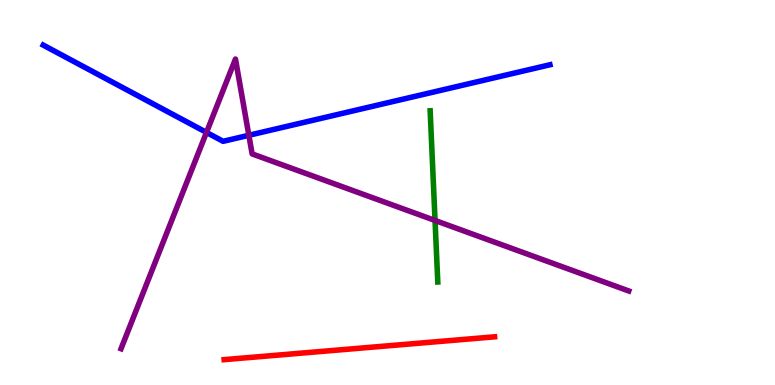[{'lines': ['blue', 'red'], 'intersections': []}, {'lines': ['green', 'red'], 'intersections': []}, {'lines': ['purple', 'red'], 'intersections': []}, {'lines': ['blue', 'green'], 'intersections': []}, {'lines': ['blue', 'purple'], 'intersections': [{'x': 2.66, 'y': 6.56}, {'x': 3.21, 'y': 6.49}]}, {'lines': ['green', 'purple'], 'intersections': [{'x': 5.61, 'y': 4.27}]}]